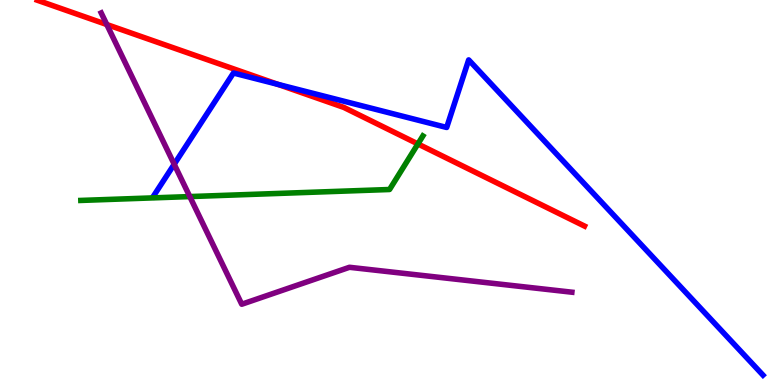[{'lines': ['blue', 'red'], 'intersections': [{'x': 3.59, 'y': 7.81}]}, {'lines': ['green', 'red'], 'intersections': [{'x': 5.39, 'y': 6.26}]}, {'lines': ['purple', 'red'], 'intersections': [{'x': 1.38, 'y': 9.36}]}, {'lines': ['blue', 'green'], 'intersections': []}, {'lines': ['blue', 'purple'], 'intersections': [{'x': 2.25, 'y': 5.73}]}, {'lines': ['green', 'purple'], 'intersections': [{'x': 2.45, 'y': 4.89}]}]